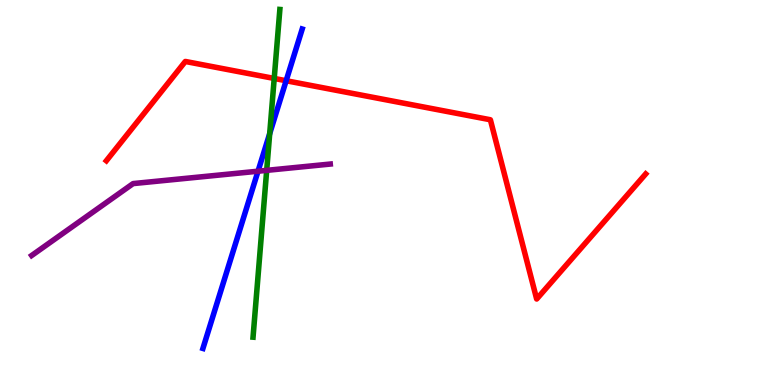[{'lines': ['blue', 'red'], 'intersections': [{'x': 3.69, 'y': 7.9}]}, {'lines': ['green', 'red'], 'intersections': [{'x': 3.54, 'y': 7.96}]}, {'lines': ['purple', 'red'], 'intersections': []}, {'lines': ['blue', 'green'], 'intersections': [{'x': 3.48, 'y': 6.53}]}, {'lines': ['blue', 'purple'], 'intersections': [{'x': 3.33, 'y': 5.55}]}, {'lines': ['green', 'purple'], 'intersections': [{'x': 3.44, 'y': 5.58}]}]